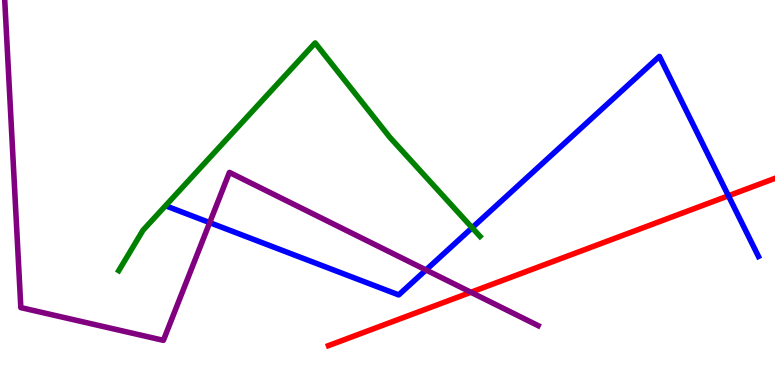[{'lines': ['blue', 'red'], 'intersections': [{'x': 9.4, 'y': 4.91}]}, {'lines': ['green', 'red'], 'intersections': []}, {'lines': ['purple', 'red'], 'intersections': [{'x': 6.08, 'y': 2.41}]}, {'lines': ['blue', 'green'], 'intersections': [{'x': 6.09, 'y': 4.08}]}, {'lines': ['blue', 'purple'], 'intersections': [{'x': 2.71, 'y': 4.22}, {'x': 5.5, 'y': 2.99}]}, {'lines': ['green', 'purple'], 'intersections': []}]